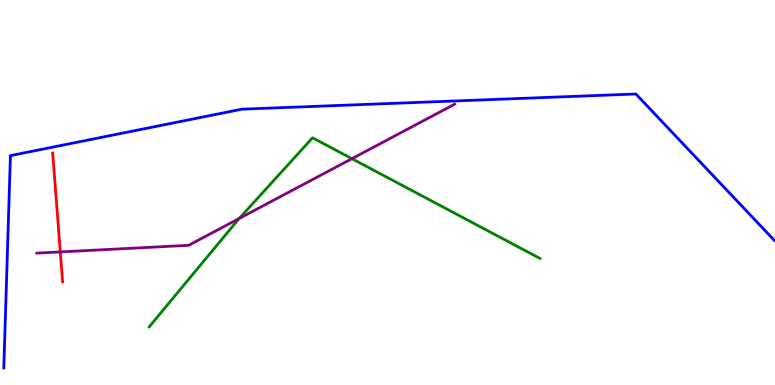[{'lines': ['blue', 'red'], 'intersections': []}, {'lines': ['green', 'red'], 'intersections': []}, {'lines': ['purple', 'red'], 'intersections': [{'x': 0.778, 'y': 3.46}]}, {'lines': ['blue', 'green'], 'intersections': []}, {'lines': ['blue', 'purple'], 'intersections': []}, {'lines': ['green', 'purple'], 'intersections': [{'x': 3.09, 'y': 4.33}, {'x': 4.54, 'y': 5.88}]}]